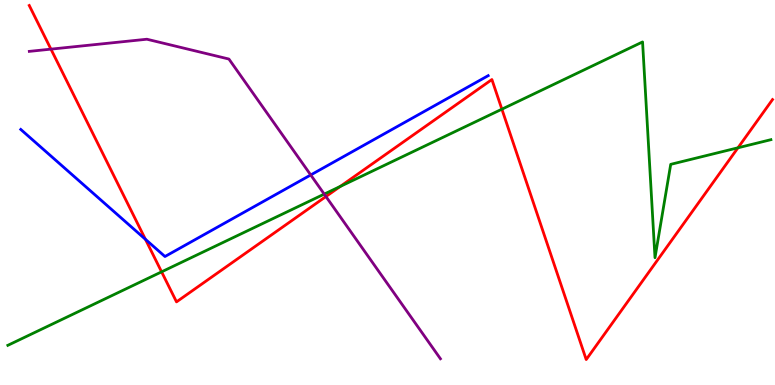[{'lines': ['blue', 'red'], 'intersections': [{'x': 1.88, 'y': 3.78}]}, {'lines': ['green', 'red'], 'intersections': [{'x': 2.09, 'y': 2.94}, {'x': 4.39, 'y': 5.16}, {'x': 6.48, 'y': 7.16}, {'x': 9.52, 'y': 6.16}]}, {'lines': ['purple', 'red'], 'intersections': [{'x': 0.657, 'y': 8.72}, {'x': 4.21, 'y': 4.9}]}, {'lines': ['blue', 'green'], 'intersections': []}, {'lines': ['blue', 'purple'], 'intersections': [{'x': 4.01, 'y': 5.46}]}, {'lines': ['green', 'purple'], 'intersections': [{'x': 4.18, 'y': 4.96}]}]